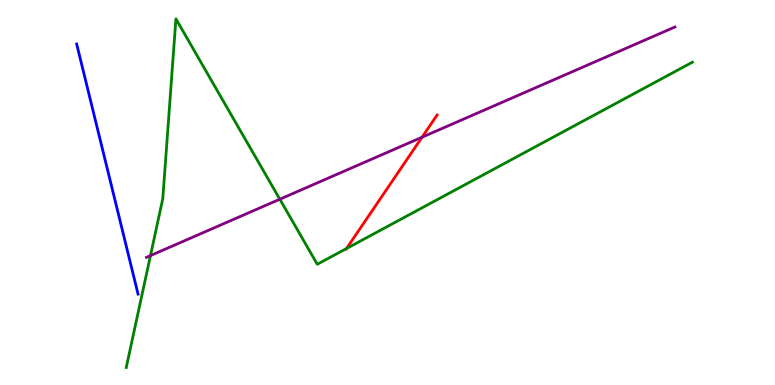[{'lines': ['blue', 'red'], 'intersections': []}, {'lines': ['green', 'red'], 'intersections': [{'x': 4.47, 'y': 3.55}]}, {'lines': ['purple', 'red'], 'intersections': [{'x': 5.45, 'y': 6.44}]}, {'lines': ['blue', 'green'], 'intersections': []}, {'lines': ['blue', 'purple'], 'intersections': []}, {'lines': ['green', 'purple'], 'intersections': [{'x': 1.94, 'y': 3.36}, {'x': 3.61, 'y': 4.83}]}]